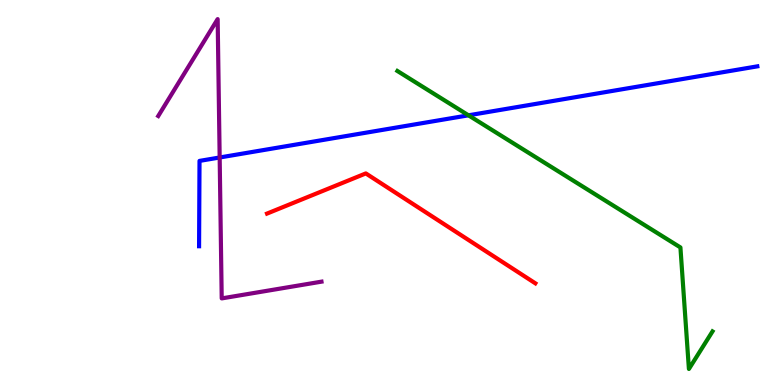[{'lines': ['blue', 'red'], 'intersections': []}, {'lines': ['green', 'red'], 'intersections': []}, {'lines': ['purple', 'red'], 'intersections': []}, {'lines': ['blue', 'green'], 'intersections': [{'x': 6.04, 'y': 7.0}]}, {'lines': ['blue', 'purple'], 'intersections': [{'x': 2.83, 'y': 5.91}]}, {'lines': ['green', 'purple'], 'intersections': []}]